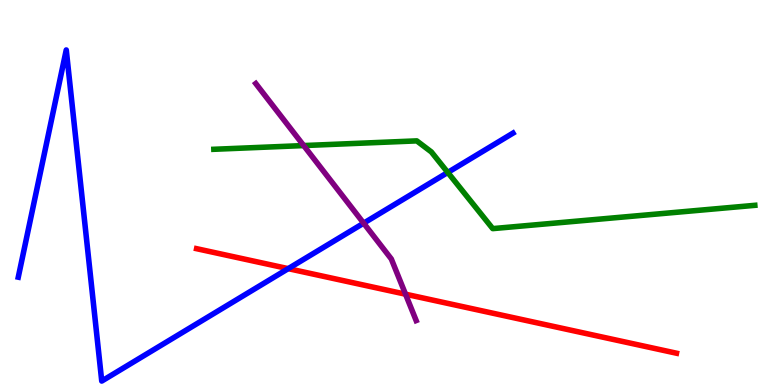[{'lines': ['blue', 'red'], 'intersections': [{'x': 3.72, 'y': 3.02}]}, {'lines': ['green', 'red'], 'intersections': []}, {'lines': ['purple', 'red'], 'intersections': [{'x': 5.23, 'y': 2.36}]}, {'lines': ['blue', 'green'], 'intersections': [{'x': 5.78, 'y': 5.52}]}, {'lines': ['blue', 'purple'], 'intersections': [{'x': 4.69, 'y': 4.2}]}, {'lines': ['green', 'purple'], 'intersections': [{'x': 3.92, 'y': 6.22}]}]